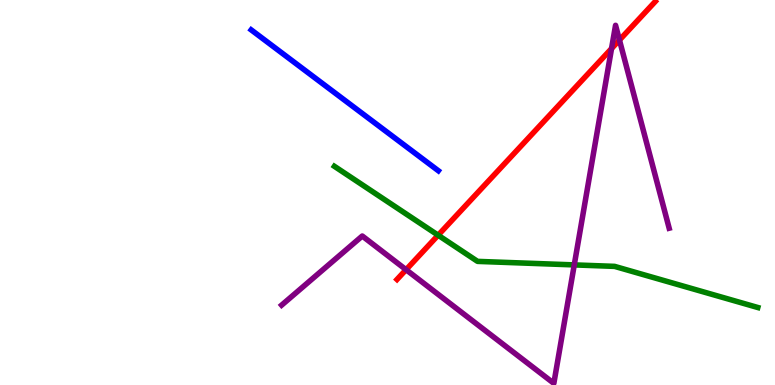[{'lines': ['blue', 'red'], 'intersections': []}, {'lines': ['green', 'red'], 'intersections': [{'x': 5.65, 'y': 3.89}]}, {'lines': ['purple', 'red'], 'intersections': [{'x': 5.24, 'y': 2.99}, {'x': 7.89, 'y': 8.74}, {'x': 7.99, 'y': 8.96}]}, {'lines': ['blue', 'green'], 'intersections': []}, {'lines': ['blue', 'purple'], 'intersections': []}, {'lines': ['green', 'purple'], 'intersections': [{'x': 7.41, 'y': 3.12}]}]